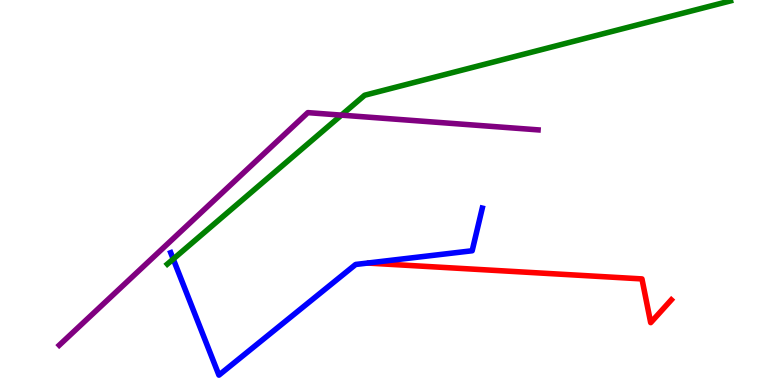[{'lines': ['blue', 'red'], 'intersections': []}, {'lines': ['green', 'red'], 'intersections': []}, {'lines': ['purple', 'red'], 'intersections': []}, {'lines': ['blue', 'green'], 'intersections': [{'x': 2.24, 'y': 3.27}]}, {'lines': ['blue', 'purple'], 'intersections': []}, {'lines': ['green', 'purple'], 'intersections': [{'x': 4.41, 'y': 7.01}]}]